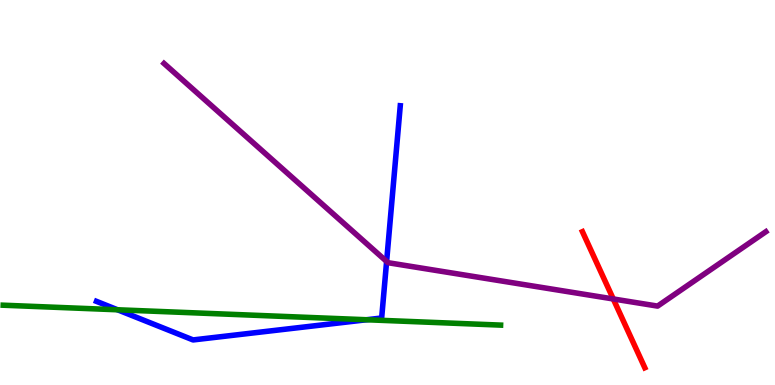[{'lines': ['blue', 'red'], 'intersections': []}, {'lines': ['green', 'red'], 'intersections': []}, {'lines': ['purple', 'red'], 'intersections': [{'x': 7.91, 'y': 2.23}]}, {'lines': ['blue', 'green'], 'intersections': [{'x': 1.52, 'y': 1.95}, {'x': 4.73, 'y': 1.69}]}, {'lines': ['blue', 'purple'], 'intersections': [{'x': 4.99, 'y': 3.21}]}, {'lines': ['green', 'purple'], 'intersections': []}]